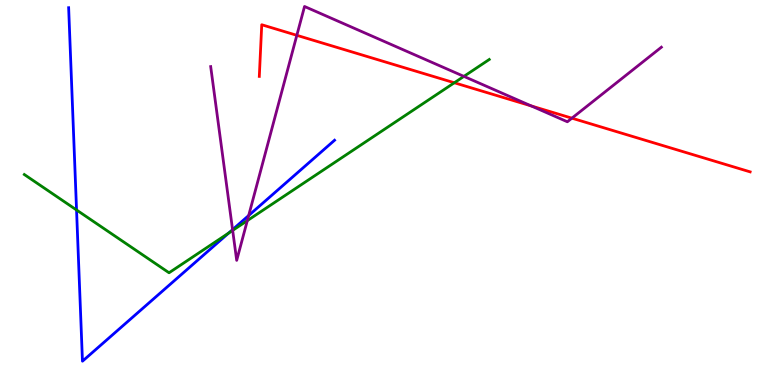[{'lines': ['blue', 'red'], 'intersections': []}, {'lines': ['green', 'red'], 'intersections': [{'x': 5.86, 'y': 7.85}]}, {'lines': ['purple', 'red'], 'intersections': [{'x': 3.83, 'y': 9.08}, {'x': 6.85, 'y': 7.25}, {'x': 7.38, 'y': 6.93}]}, {'lines': ['blue', 'green'], 'intersections': [{'x': 0.988, 'y': 4.55}, {'x': 2.95, 'y': 3.95}]}, {'lines': ['blue', 'purple'], 'intersections': [{'x': 3.0, 'y': 4.04}, {'x': 3.21, 'y': 4.4}]}, {'lines': ['green', 'purple'], 'intersections': [{'x': 3.0, 'y': 4.02}, {'x': 3.19, 'y': 4.27}, {'x': 5.99, 'y': 8.02}]}]